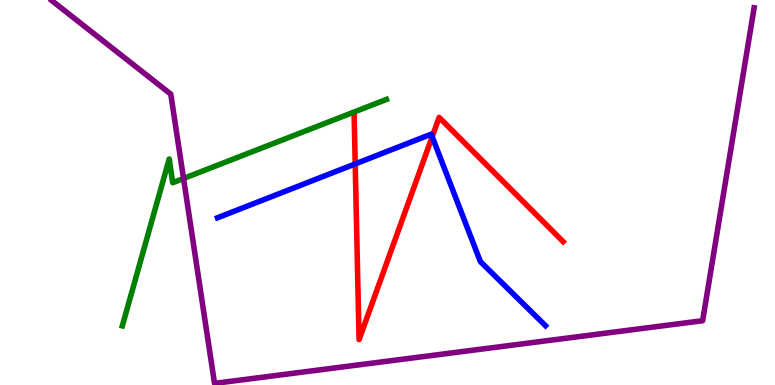[{'lines': ['blue', 'red'], 'intersections': [{'x': 4.58, 'y': 5.74}, {'x': 5.58, 'y': 6.45}]}, {'lines': ['green', 'red'], 'intersections': []}, {'lines': ['purple', 'red'], 'intersections': []}, {'lines': ['blue', 'green'], 'intersections': []}, {'lines': ['blue', 'purple'], 'intersections': []}, {'lines': ['green', 'purple'], 'intersections': [{'x': 2.37, 'y': 5.36}]}]